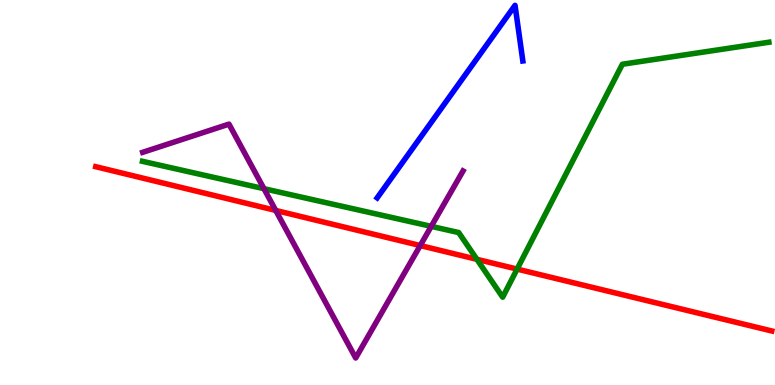[{'lines': ['blue', 'red'], 'intersections': []}, {'lines': ['green', 'red'], 'intersections': [{'x': 6.15, 'y': 3.26}, {'x': 6.67, 'y': 3.01}]}, {'lines': ['purple', 'red'], 'intersections': [{'x': 3.56, 'y': 4.53}, {'x': 5.42, 'y': 3.62}]}, {'lines': ['blue', 'green'], 'intersections': []}, {'lines': ['blue', 'purple'], 'intersections': []}, {'lines': ['green', 'purple'], 'intersections': [{'x': 3.41, 'y': 5.1}, {'x': 5.56, 'y': 4.12}]}]